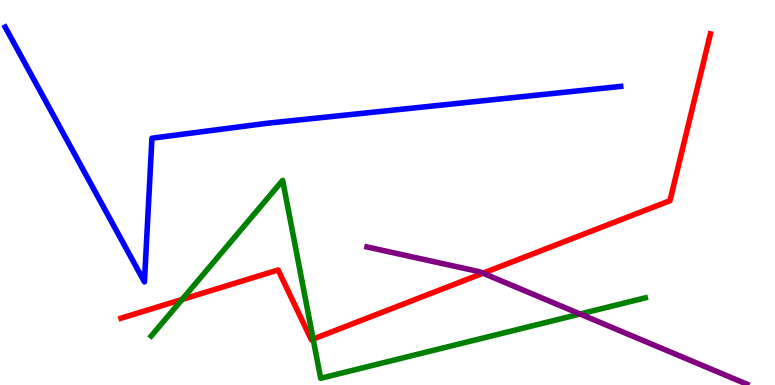[{'lines': ['blue', 'red'], 'intersections': []}, {'lines': ['green', 'red'], 'intersections': [{'x': 2.35, 'y': 2.22}, {'x': 4.04, 'y': 1.19}]}, {'lines': ['purple', 'red'], 'intersections': [{'x': 6.23, 'y': 2.9}]}, {'lines': ['blue', 'green'], 'intersections': []}, {'lines': ['blue', 'purple'], 'intersections': []}, {'lines': ['green', 'purple'], 'intersections': [{'x': 7.48, 'y': 1.84}]}]